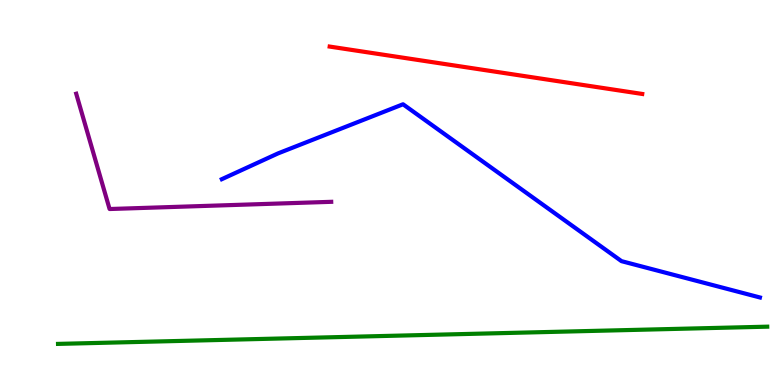[{'lines': ['blue', 'red'], 'intersections': []}, {'lines': ['green', 'red'], 'intersections': []}, {'lines': ['purple', 'red'], 'intersections': []}, {'lines': ['blue', 'green'], 'intersections': []}, {'lines': ['blue', 'purple'], 'intersections': []}, {'lines': ['green', 'purple'], 'intersections': []}]